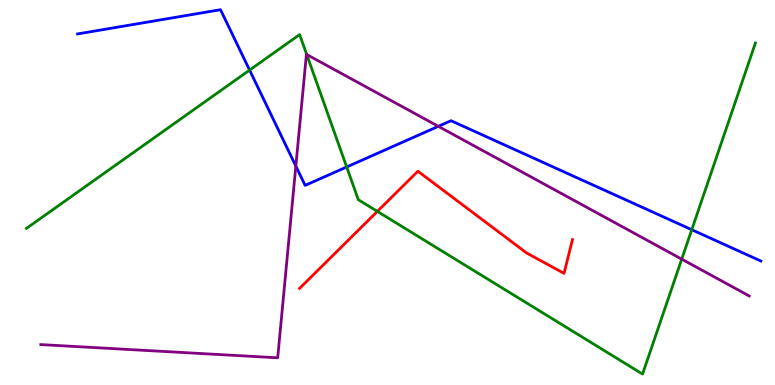[{'lines': ['blue', 'red'], 'intersections': []}, {'lines': ['green', 'red'], 'intersections': [{'x': 4.87, 'y': 4.51}]}, {'lines': ['purple', 'red'], 'intersections': []}, {'lines': ['blue', 'green'], 'intersections': [{'x': 3.22, 'y': 8.18}, {'x': 4.47, 'y': 5.66}, {'x': 8.93, 'y': 4.03}]}, {'lines': ['blue', 'purple'], 'intersections': [{'x': 3.82, 'y': 5.69}, {'x': 5.66, 'y': 6.72}]}, {'lines': ['green', 'purple'], 'intersections': [{'x': 3.96, 'y': 8.58}, {'x': 8.8, 'y': 3.27}]}]